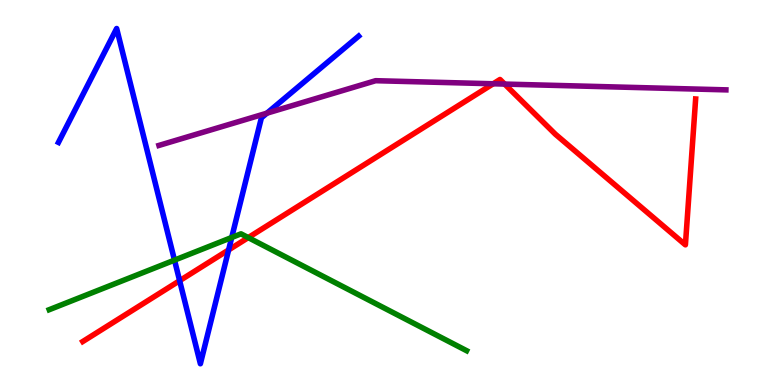[{'lines': ['blue', 'red'], 'intersections': [{'x': 2.32, 'y': 2.71}, {'x': 2.95, 'y': 3.51}]}, {'lines': ['green', 'red'], 'intersections': [{'x': 3.2, 'y': 3.83}]}, {'lines': ['purple', 'red'], 'intersections': [{'x': 6.36, 'y': 7.82}, {'x': 6.51, 'y': 7.82}]}, {'lines': ['blue', 'green'], 'intersections': [{'x': 2.25, 'y': 3.24}, {'x': 2.99, 'y': 3.83}]}, {'lines': ['blue', 'purple'], 'intersections': [{'x': 3.44, 'y': 7.06}]}, {'lines': ['green', 'purple'], 'intersections': []}]